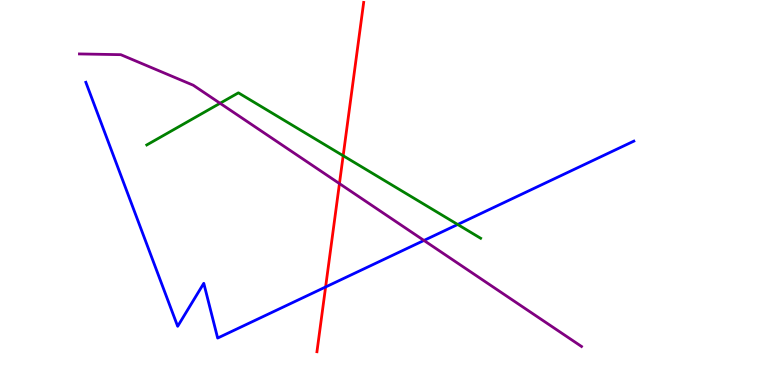[{'lines': ['blue', 'red'], 'intersections': [{'x': 4.2, 'y': 2.55}]}, {'lines': ['green', 'red'], 'intersections': [{'x': 4.43, 'y': 5.96}]}, {'lines': ['purple', 'red'], 'intersections': [{'x': 4.38, 'y': 5.23}]}, {'lines': ['blue', 'green'], 'intersections': [{'x': 5.91, 'y': 4.17}]}, {'lines': ['blue', 'purple'], 'intersections': [{'x': 5.47, 'y': 3.75}]}, {'lines': ['green', 'purple'], 'intersections': [{'x': 2.84, 'y': 7.32}]}]